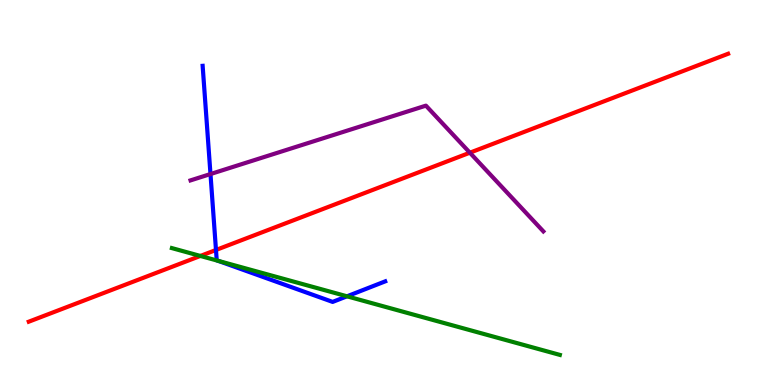[{'lines': ['blue', 'red'], 'intersections': [{'x': 2.79, 'y': 3.51}]}, {'lines': ['green', 'red'], 'intersections': [{'x': 2.59, 'y': 3.35}]}, {'lines': ['purple', 'red'], 'intersections': [{'x': 6.06, 'y': 6.03}]}, {'lines': ['blue', 'green'], 'intersections': [{'x': 2.81, 'y': 3.23}, {'x': 4.48, 'y': 2.3}]}, {'lines': ['blue', 'purple'], 'intersections': [{'x': 2.72, 'y': 5.48}]}, {'lines': ['green', 'purple'], 'intersections': []}]